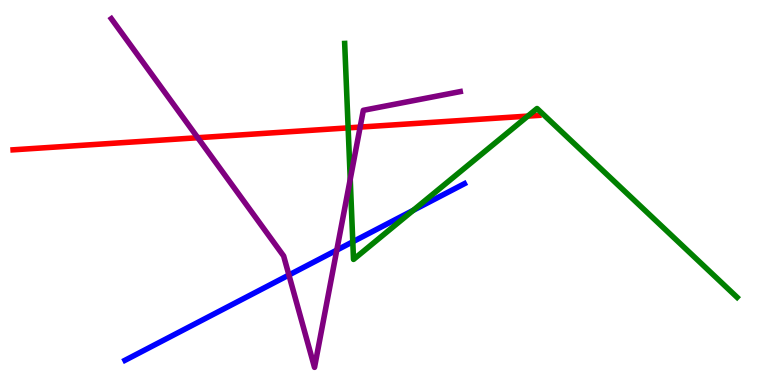[{'lines': ['blue', 'red'], 'intersections': []}, {'lines': ['green', 'red'], 'intersections': [{'x': 4.49, 'y': 6.68}, {'x': 6.81, 'y': 6.98}]}, {'lines': ['purple', 'red'], 'intersections': [{'x': 2.55, 'y': 6.42}, {'x': 4.65, 'y': 6.7}]}, {'lines': ['blue', 'green'], 'intersections': [{'x': 4.55, 'y': 3.72}, {'x': 5.33, 'y': 4.54}]}, {'lines': ['blue', 'purple'], 'intersections': [{'x': 3.73, 'y': 2.86}, {'x': 4.35, 'y': 3.5}]}, {'lines': ['green', 'purple'], 'intersections': [{'x': 4.52, 'y': 5.34}]}]